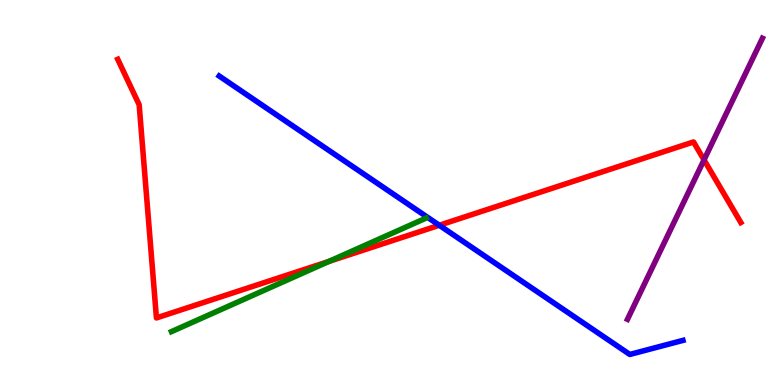[{'lines': ['blue', 'red'], 'intersections': [{'x': 5.67, 'y': 4.15}]}, {'lines': ['green', 'red'], 'intersections': [{'x': 4.24, 'y': 3.21}]}, {'lines': ['purple', 'red'], 'intersections': [{'x': 9.08, 'y': 5.85}]}, {'lines': ['blue', 'green'], 'intersections': []}, {'lines': ['blue', 'purple'], 'intersections': []}, {'lines': ['green', 'purple'], 'intersections': []}]